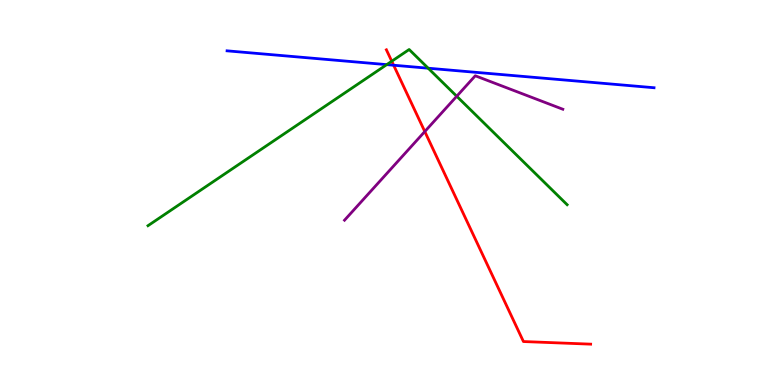[{'lines': ['blue', 'red'], 'intersections': [{'x': 5.08, 'y': 8.31}]}, {'lines': ['green', 'red'], 'intersections': [{'x': 5.06, 'y': 8.41}]}, {'lines': ['purple', 'red'], 'intersections': [{'x': 5.48, 'y': 6.58}]}, {'lines': ['blue', 'green'], 'intersections': [{'x': 4.99, 'y': 8.32}, {'x': 5.53, 'y': 8.23}]}, {'lines': ['blue', 'purple'], 'intersections': []}, {'lines': ['green', 'purple'], 'intersections': [{'x': 5.89, 'y': 7.5}]}]